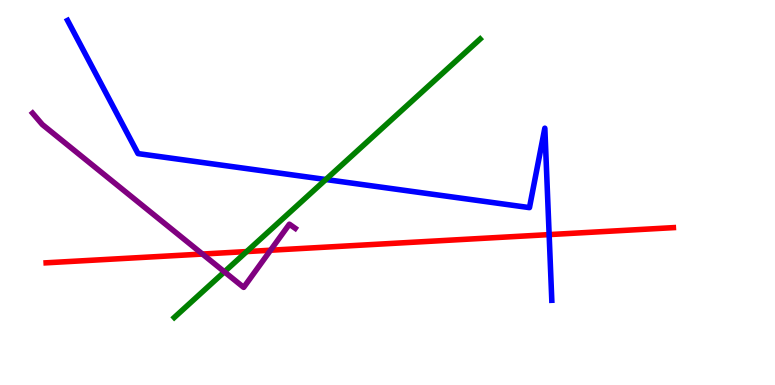[{'lines': ['blue', 'red'], 'intersections': [{'x': 7.09, 'y': 3.91}]}, {'lines': ['green', 'red'], 'intersections': [{'x': 3.18, 'y': 3.47}]}, {'lines': ['purple', 'red'], 'intersections': [{'x': 2.61, 'y': 3.4}, {'x': 3.49, 'y': 3.5}]}, {'lines': ['blue', 'green'], 'intersections': [{'x': 4.2, 'y': 5.34}]}, {'lines': ['blue', 'purple'], 'intersections': []}, {'lines': ['green', 'purple'], 'intersections': [{'x': 2.9, 'y': 2.94}]}]